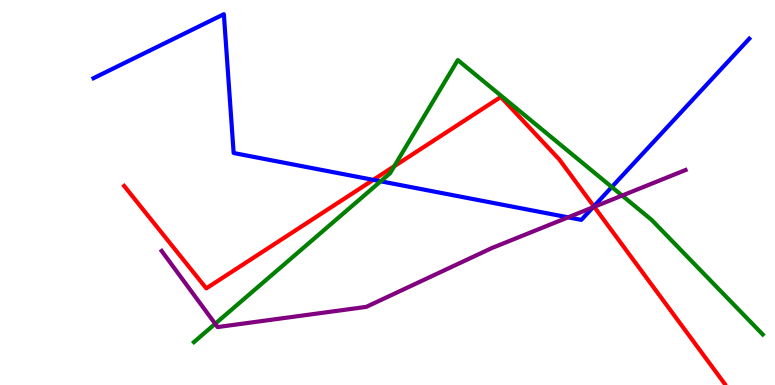[{'lines': ['blue', 'red'], 'intersections': [{'x': 4.82, 'y': 5.33}, {'x': 7.66, 'y': 4.64}]}, {'lines': ['green', 'red'], 'intersections': [{'x': 5.09, 'y': 5.68}]}, {'lines': ['purple', 'red'], 'intersections': [{'x': 7.67, 'y': 4.63}]}, {'lines': ['blue', 'green'], 'intersections': [{'x': 4.91, 'y': 5.29}, {'x': 7.89, 'y': 5.14}]}, {'lines': ['blue', 'purple'], 'intersections': [{'x': 7.33, 'y': 4.35}, {'x': 7.65, 'y': 4.61}]}, {'lines': ['green', 'purple'], 'intersections': [{'x': 2.78, 'y': 1.59}, {'x': 8.03, 'y': 4.92}]}]